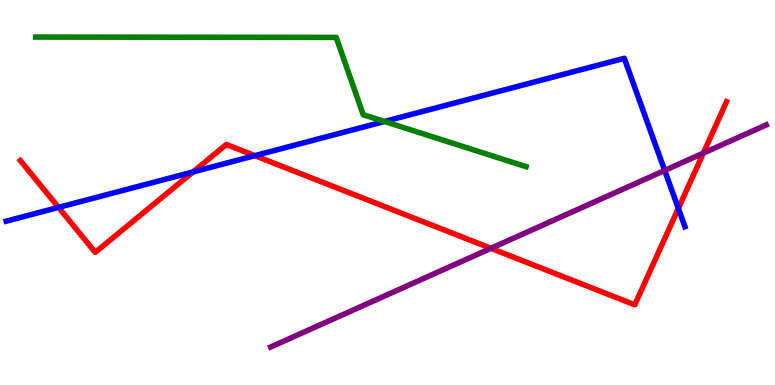[{'lines': ['blue', 'red'], 'intersections': [{'x': 0.755, 'y': 4.61}, {'x': 2.49, 'y': 5.53}, {'x': 3.29, 'y': 5.96}, {'x': 8.75, 'y': 4.59}]}, {'lines': ['green', 'red'], 'intersections': []}, {'lines': ['purple', 'red'], 'intersections': [{'x': 6.33, 'y': 3.55}, {'x': 9.08, 'y': 6.02}]}, {'lines': ['blue', 'green'], 'intersections': [{'x': 4.96, 'y': 6.84}]}, {'lines': ['blue', 'purple'], 'intersections': [{'x': 8.58, 'y': 5.57}]}, {'lines': ['green', 'purple'], 'intersections': []}]